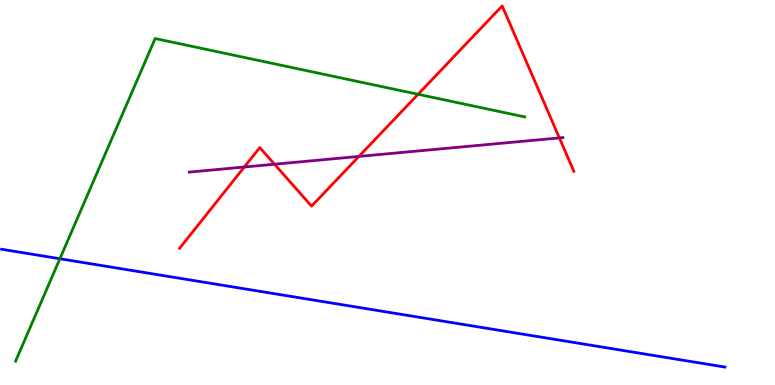[{'lines': ['blue', 'red'], 'intersections': []}, {'lines': ['green', 'red'], 'intersections': [{'x': 5.39, 'y': 7.55}]}, {'lines': ['purple', 'red'], 'intersections': [{'x': 3.15, 'y': 5.66}, {'x': 3.54, 'y': 5.73}, {'x': 4.63, 'y': 5.94}, {'x': 7.22, 'y': 6.42}]}, {'lines': ['blue', 'green'], 'intersections': [{'x': 0.773, 'y': 3.28}]}, {'lines': ['blue', 'purple'], 'intersections': []}, {'lines': ['green', 'purple'], 'intersections': []}]